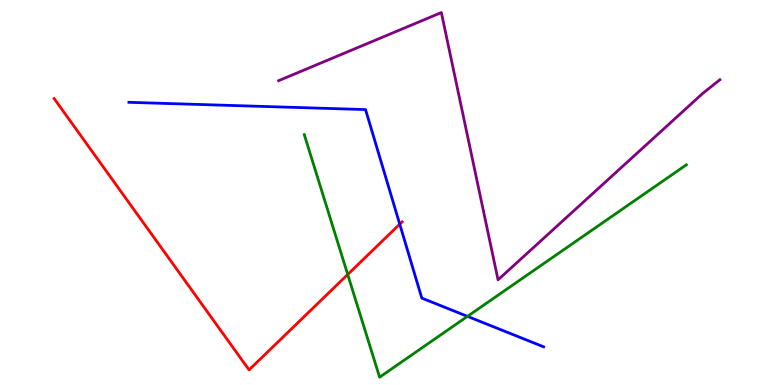[{'lines': ['blue', 'red'], 'intersections': [{'x': 5.16, 'y': 4.18}]}, {'lines': ['green', 'red'], 'intersections': [{'x': 4.49, 'y': 2.87}]}, {'lines': ['purple', 'red'], 'intersections': []}, {'lines': ['blue', 'green'], 'intersections': [{'x': 6.03, 'y': 1.78}]}, {'lines': ['blue', 'purple'], 'intersections': []}, {'lines': ['green', 'purple'], 'intersections': []}]